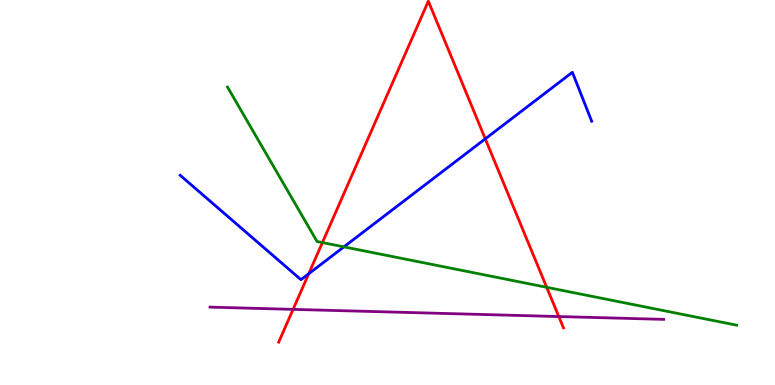[{'lines': ['blue', 'red'], 'intersections': [{'x': 3.98, 'y': 2.89}, {'x': 6.26, 'y': 6.39}]}, {'lines': ['green', 'red'], 'intersections': [{'x': 4.16, 'y': 3.7}, {'x': 7.05, 'y': 2.54}]}, {'lines': ['purple', 'red'], 'intersections': [{'x': 3.78, 'y': 1.96}, {'x': 7.21, 'y': 1.78}]}, {'lines': ['blue', 'green'], 'intersections': [{'x': 4.44, 'y': 3.59}]}, {'lines': ['blue', 'purple'], 'intersections': []}, {'lines': ['green', 'purple'], 'intersections': []}]